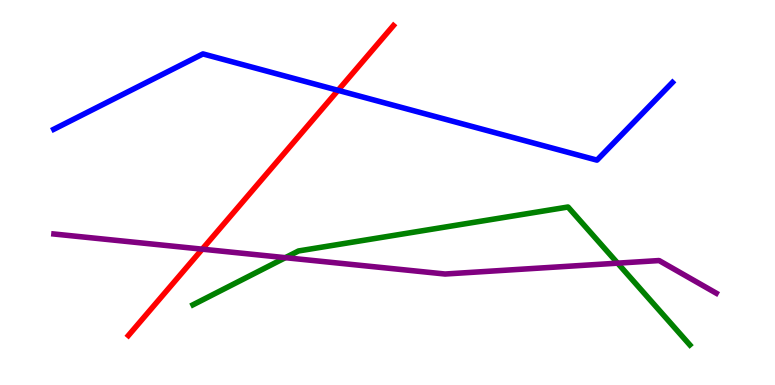[{'lines': ['blue', 'red'], 'intersections': [{'x': 4.36, 'y': 7.65}]}, {'lines': ['green', 'red'], 'intersections': []}, {'lines': ['purple', 'red'], 'intersections': [{'x': 2.61, 'y': 3.53}]}, {'lines': ['blue', 'green'], 'intersections': []}, {'lines': ['blue', 'purple'], 'intersections': []}, {'lines': ['green', 'purple'], 'intersections': [{'x': 3.68, 'y': 3.31}, {'x': 7.97, 'y': 3.16}]}]